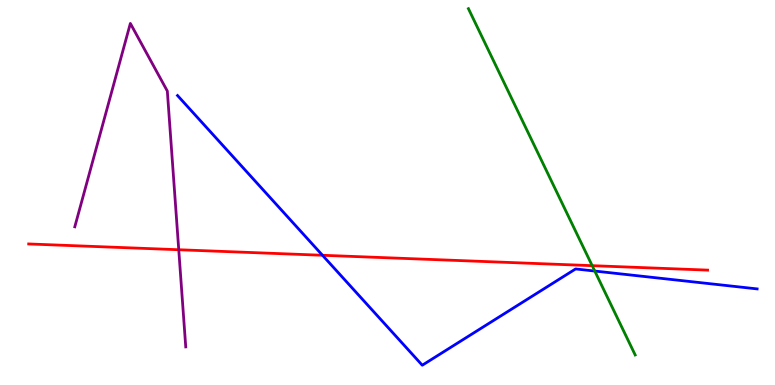[{'lines': ['blue', 'red'], 'intersections': [{'x': 4.16, 'y': 3.37}]}, {'lines': ['green', 'red'], 'intersections': [{'x': 7.64, 'y': 3.1}]}, {'lines': ['purple', 'red'], 'intersections': [{'x': 2.31, 'y': 3.51}]}, {'lines': ['blue', 'green'], 'intersections': [{'x': 7.67, 'y': 2.96}]}, {'lines': ['blue', 'purple'], 'intersections': []}, {'lines': ['green', 'purple'], 'intersections': []}]